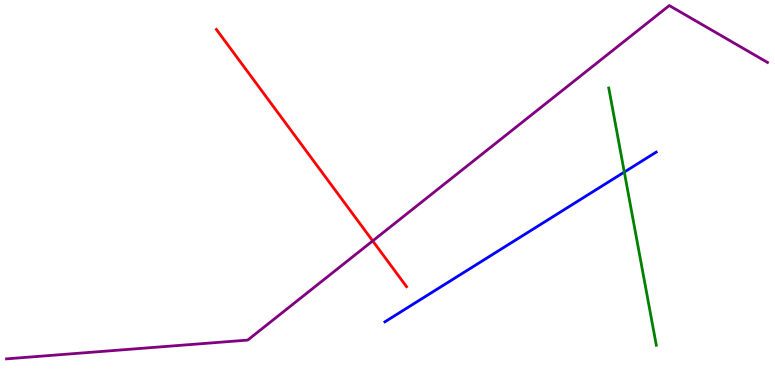[{'lines': ['blue', 'red'], 'intersections': []}, {'lines': ['green', 'red'], 'intersections': []}, {'lines': ['purple', 'red'], 'intersections': [{'x': 4.81, 'y': 3.74}]}, {'lines': ['blue', 'green'], 'intersections': [{'x': 8.06, 'y': 5.53}]}, {'lines': ['blue', 'purple'], 'intersections': []}, {'lines': ['green', 'purple'], 'intersections': []}]